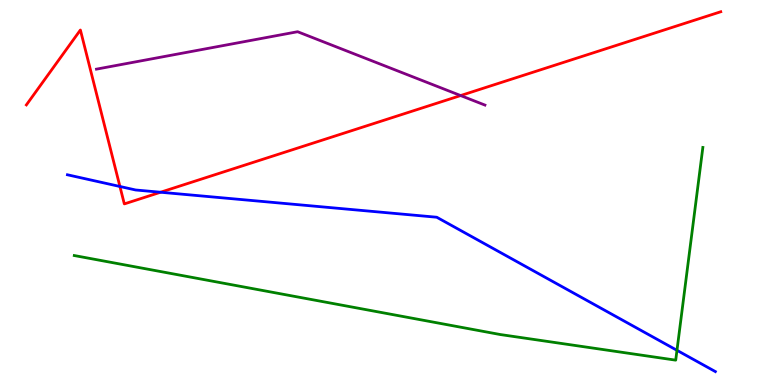[{'lines': ['blue', 'red'], 'intersections': [{'x': 1.55, 'y': 5.16}, {'x': 2.07, 'y': 5.01}]}, {'lines': ['green', 'red'], 'intersections': []}, {'lines': ['purple', 'red'], 'intersections': [{'x': 5.94, 'y': 7.52}]}, {'lines': ['blue', 'green'], 'intersections': [{'x': 8.74, 'y': 0.901}]}, {'lines': ['blue', 'purple'], 'intersections': []}, {'lines': ['green', 'purple'], 'intersections': []}]